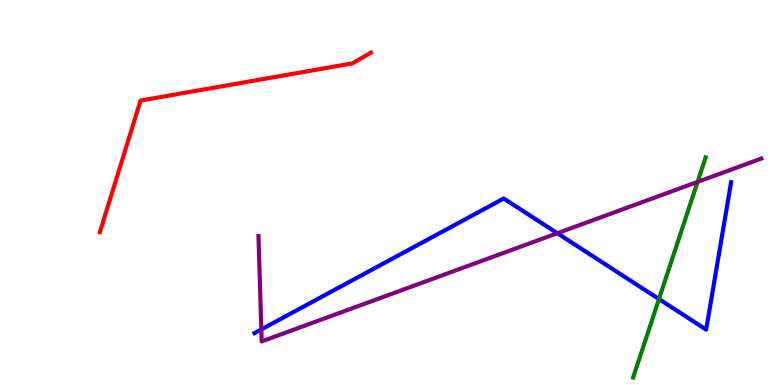[{'lines': ['blue', 'red'], 'intersections': []}, {'lines': ['green', 'red'], 'intersections': []}, {'lines': ['purple', 'red'], 'intersections': []}, {'lines': ['blue', 'green'], 'intersections': [{'x': 8.5, 'y': 2.23}]}, {'lines': ['blue', 'purple'], 'intersections': [{'x': 3.37, 'y': 1.44}, {'x': 7.19, 'y': 3.94}]}, {'lines': ['green', 'purple'], 'intersections': [{'x': 9.0, 'y': 5.28}]}]